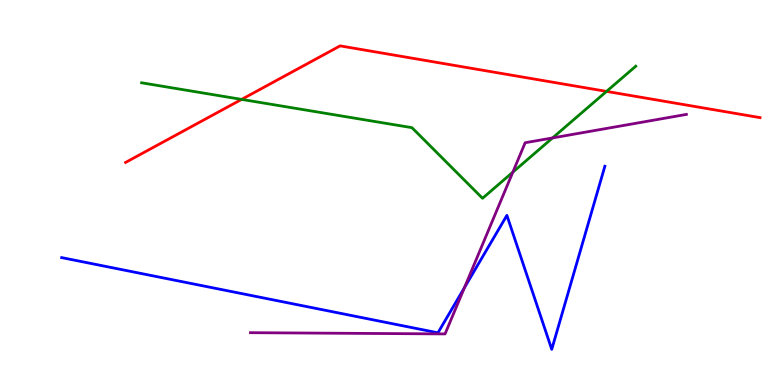[{'lines': ['blue', 'red'], 'intersections': []}, {'lines': ['green', 'red'], 'intersections': [{'x': 3.12, 'y': 7.42}, {'x': 7.83, 'y': 7.63}]}, {'lines': ['purple', 'red'], 'intersections': []}, {'lines': ['blue', 'green'], 'intersections': []}, {'lines': ['blue', 'purple'], 'intersections': [{'x': 5.99, 'y': 2.53}]}, {'lines': ['green', 'purple'], 'intersections': [{'x': 6.62, 'y': 5.53}, {'x': 7.13, 'y': 6.42}]}]